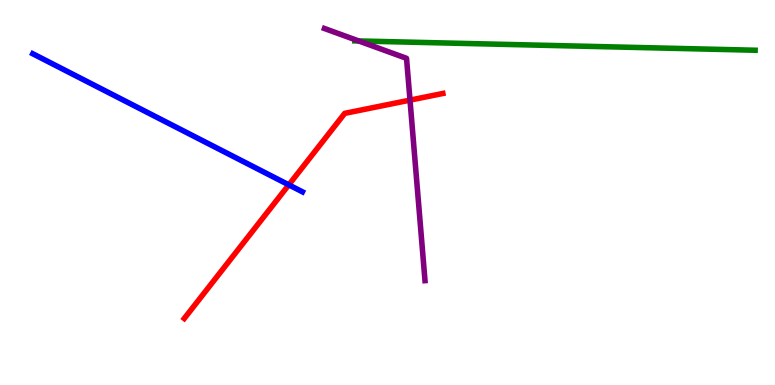[{'lines': ['blue', 'red'], 'intersections': [{'x': 3.73, 'y': 5.2}]}, {'lines': ['green', 'red'], 'intersections': []}, {'lines': ['purple', 'red'], 'intersections': [{'x': 5.29, 'y': 7.4}]}, {'lines': ['blue', 'green'], 'intersections': []}, {'lines': ['blue', 'purple'], 'intersections': []}, {'lines': ['green', 'purple'], 'intersections': [{'x': 4.63, 'y': 8.94}]}]